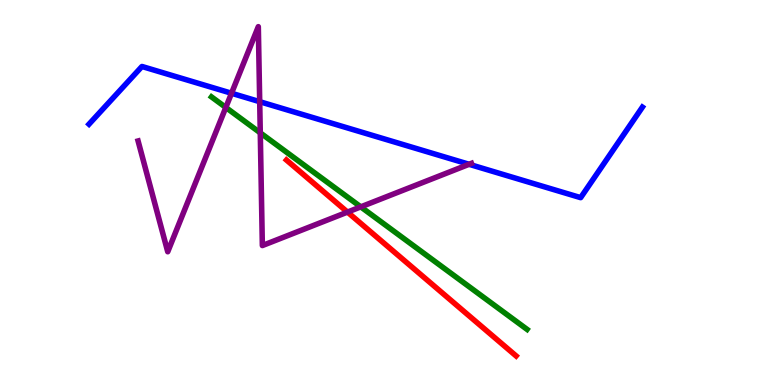[{'lines': ['blue', 'red'], 'intersections': []}, {'lines': ['green', 'red'], 'intersections': []}, {'lines': ['purple', 'red'], 'intersections': [{'x': 4.48, 'y': 4.49}]}, {'lines': ['blue', 'green'], 'intersections': []}, {'lines': ['blue', 'purple'], 'intersections': [{'x': 2.99, 'y': 7.58}, {'x': 3.35, 'y': 7.36}, {'x': 6.05, 'y': 5.73}]}, {'lines': ['green', 'purple'], 'intersections': [{'x': 2.91, 'y': 7.21}, {'x': 3.36, 'y': 6.55}, {'x': 4.66, 'y': 4.63}]}]